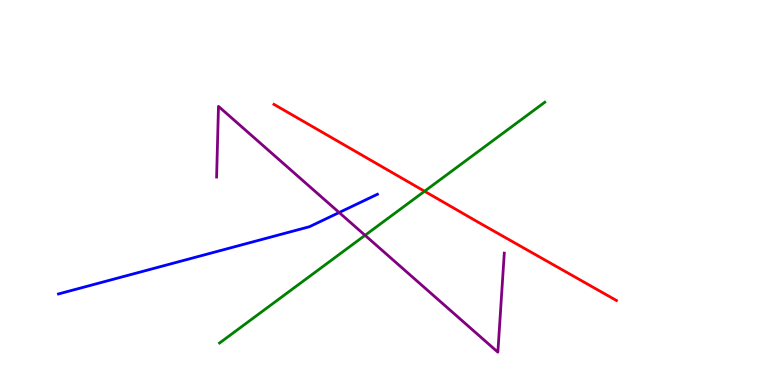[{'lines': ['blue', 'red'], 'intersections': []}, {'lines': ['green', 'red'], 'intersections': [{'x': 5.48, 'y': 5.03}]}, {'lines': ['purple', 'red'], 'intersections': []}, {'lines': ['blue', 'green'], 'intersections': []}, {'lines': ['blue', 'purple'], 'intersections': [{'x': 4.38, 'y': 4.48}]}, {'lines': ['green', 'purple'], 'intersections': [{'x': 4.71, 'y': 3.89}]}]